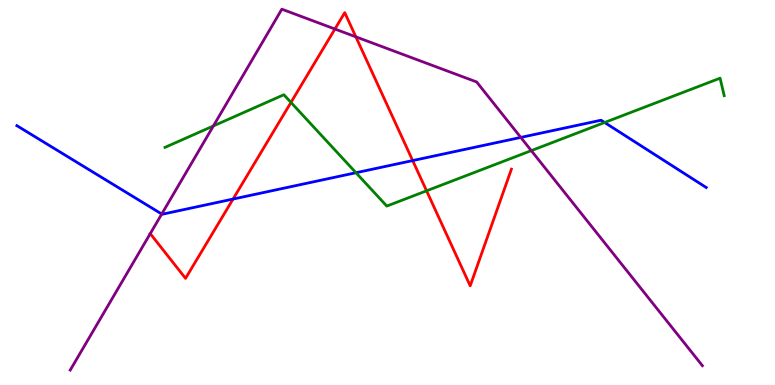[{'lines': ['blue', 'red'], 'intersections': [{'x': 3.01, 'y': 4.83}, {'x': 5.32, 'y': 5.83}]}, {'lines': ['green', 'red'], 'intersections': [{'x': 3.75, 'y': 7.34}, {'x': 5.5, 'y': 5.04}]}, {'lines': ['purple', 'red'], 'intersections': [{'x': 4.32, 'y': 9.25}, {'x': 4.59, 'y': 9.04}]}, {'lines': ['blue', 'green'], 'intersections': [{'x': 4.59, 'y': 5.51}, {'x': 7.8, 'y': 6.82}]}, {'lines': ['blue', 'purple'], 'intersections': [{'x': 2.09, 'y': 4.44}, {'x': 6.72, 'y': 6.43}]}, {'lines': ['green', 'purple'], 'intersections': [{'x': 2.75, 'y': 6.73}, {'x': 6.86, 'y': 6.09}]}]